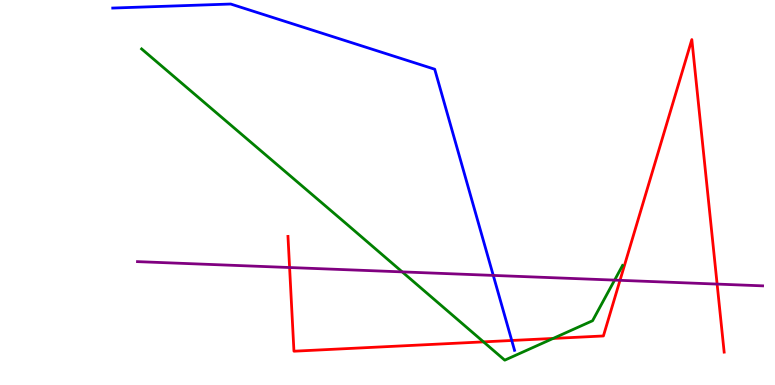[{'lines': ['blue', 'red'], 'intersections': [{'x': 6.6, 'y': 1.16}]}, {'lines': ['green', 'red'], 'intersections': [{'x': 6.24, 'y': 1.12}, {'x': 7.14, 'y': 1.21}]}, {'lines': ['purple', 'red'], 'intersections': [{'x': 3.74, 'y': 3.05}, {'x': 8.0, 'y': 2.72}, {'x': 9.25, 'y': 2.62}]}, {'lines': ['blue', 'green'], 'intersections': []}, {'lines': ['blue', 'purple'], 'intersections': [{'x': 6.36, 'y': 2.85}]}, {'lines': ['green', 'purple'], 'intersections': [{'x': 5.19, 'y': 2.94}, {'x': 7.93, 'y': 2.72}]}]